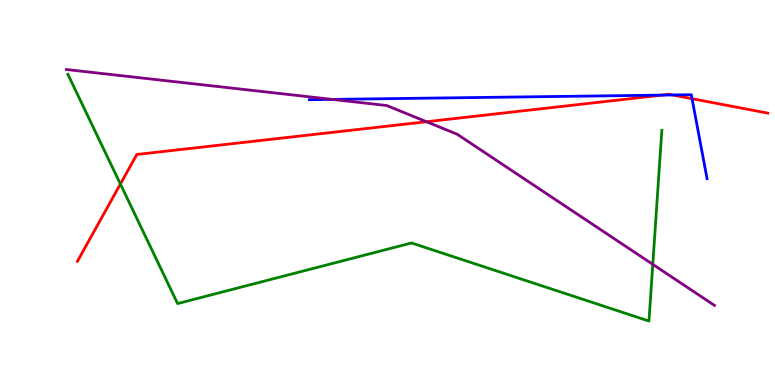[{'lines': ['blue', 'red'], 'intersections': [{'x': 8.54, 'y': 7.53}, {'x': 8.68, 'y': 7.53}, {'x': 8.93, 'y': 7.44}]}, {'lines': ['green', 'red'], 'intersections': [{'x': 1.55, 'y': 5.22}]}, {'lines': ['purple', 'red'], 'intersections': [{'x': 5.5, 'y': 6.84}]}, {'lines': ['blue', 'green'], 'intersections': []}, {'lines': ['blue', 'purple'], 'intersections': [{'x': 4.29, 'y': 7.42}]}, {'lines': ['green', 'purple'], 'intersections': [{'x': 8.42, 'y': 3.13}]}]